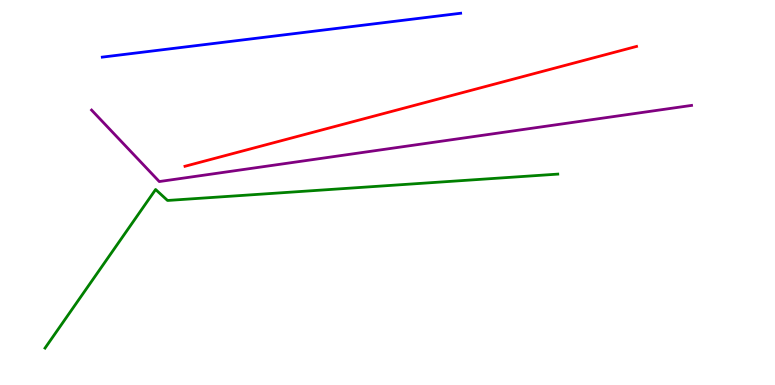[{'lines': ['blue', 'red'], 'intersections': []}, {'lines': ['green', 'red'], 'intersections': []}, {'lines': ['purple', 'red'], 'intersections': []}, {'lines': ['blue', 'green'], 'intersections': []}, {'lines': ['blue', 'purple'], 'intersections': []}, {'lines': ['green', 'purple'], 'intersections': []}]